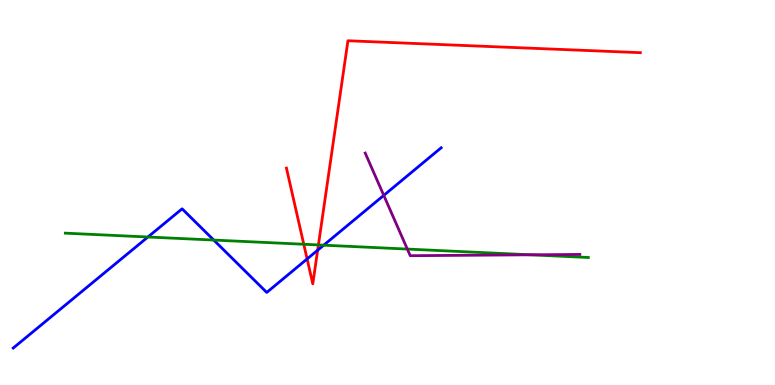[{'lines': ['blue', 'red'], 'intersections': [{'x': 3.96, 'y': 3.27}, {'x': 4.1, 'y': 3.5}]}, {'lines': ['green', 'red'], 'intersections': [{'x': 3.92, 'y': 3.66}, {'x': 4.11, 'y': 3.64}]}, {'lines': ['purple', 'red'], 'intersections': []}, {'lines': ['blue', 'green'], 'intersections': [{'x': 1.91, 'y': 3.84}, {'x': 2.76, 'y': 3.76}, {'x': 4.18, 'y': 3.63}]}, {'lines': ['blue', 'purple'], 'intersections': [{'x': 4.95, 'y': 4.93}]}, {'lines': ['green', 'purple'], 'intersections': [{'x': 5.26, 'y': 3.53}, {'x': 6.85, 'y': 3.38}]}]